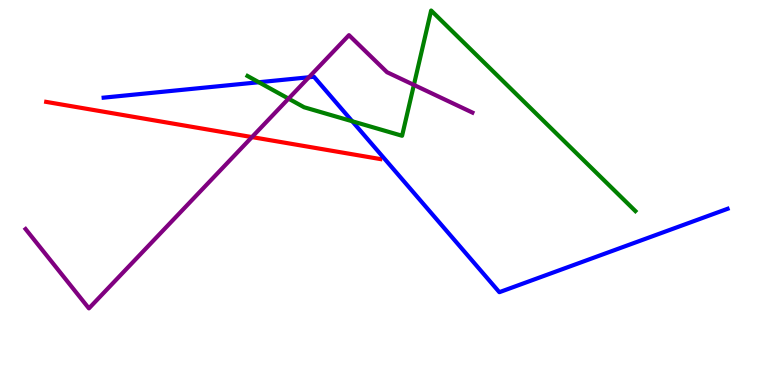[{'lines': ['blue', 'red'], 'intersections': []}, {'lines': ['green', 'red'], 'intersections': []}, {'lines': ['purple', 'red'], 'intersections': [{'x': 3.25, 'y': 6.44}]}, {'lines': ['blue', 'green'], 'intersections': [{'x': 3.34, 'y': 7.86}, {'x': 4.54, 'y': 6.85}]}, {'lines': ['blue', 'purple'], 'intersections': [{'x': 3.99, 'y': 7.99}]}, {'lines': ['green', 'purple'], 'intersections': [{'x': 3.72, 'y': 7.44}, {'x': 5.34, 'y': 7.79}]}]